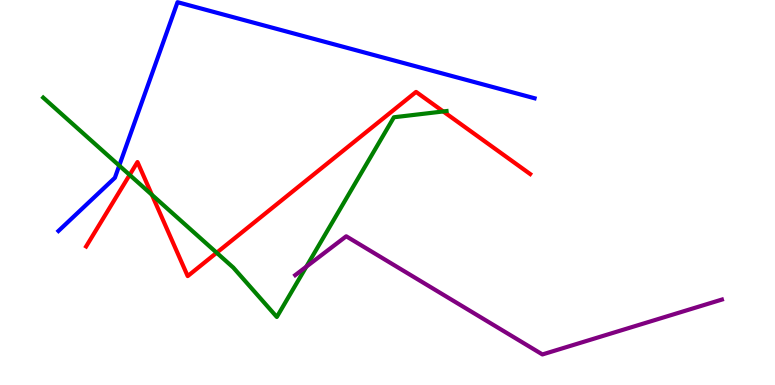[{'lines': ['blue', 'red'], 'intersections': []}, {'lines': ['green', 'red'], 'intersections': [{'x': 1.67, 'y': 5.46}, {'x': 1.96, 'y': 4.94}, {'x': 2.8, 'y': 3.44}, {'x': 5.72, 'y': 7.11}]}, {'lines': ['purple', 'red'], 'intersections': []}, {'lines': ['blue', 'green'], 'intersections': [{'x': 1.54, 'y': 5.7}]}, {'lines': ['blue', 'purple'], 'intersections': []}, {'lines': ['green', 'purple'], 'intersections': [{'x': 3.95, 'y': 3.07}]}]